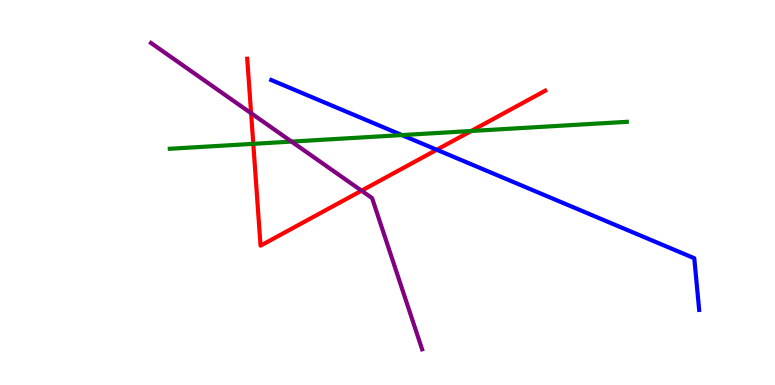[{'lines': ['blue', 'red'], 'intersections': [{'x': 5.64, 'y': 6.11}]}, {'lines': ['green', 'red'], 'intersections': [{'x': 3.27, 'y': 6.26}, {'x': 6.08, 'y': 6.6}]}, {'lines': ['purple', 'red'], 'intersections': [{'x': 3.24, 'y': 7.06}, {'x': 4.66, 'y': 5.05}]}, {'lines': ['blue', 'green'], 'intersections': [{'x': 5.19, 'y': 6.49}]}, {'lines': ['blue', 'purple'], 'intersections': []}, {'lines': ['green', 'purple'], 'intersections': [{'x': 3.76, 'y': 6.32}]}]